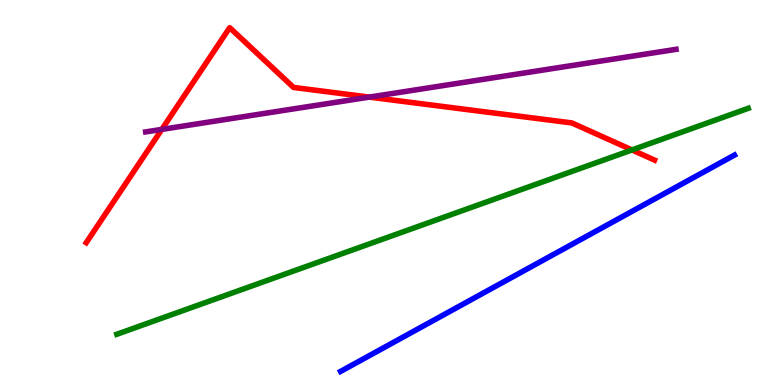[{'lines': ['blue', 'red'], 'intersections': []}, {'lines': ['green', 'red'], 'intersections': [{'x': 8.15, 'y': 6.11}]}, {'lines': ['purple', 'red'], 'intersections': [{'x': 2.09, 'y': 6.64}, {'x': 4.76, 'y': 7.48}]}, {'lines': ['blue', 'green'], 'intersections': []}, {'lines': ['blue', 'purple'], 'intersections': []}, {'lines': ['green', 'purple'], 'intersections': []}]